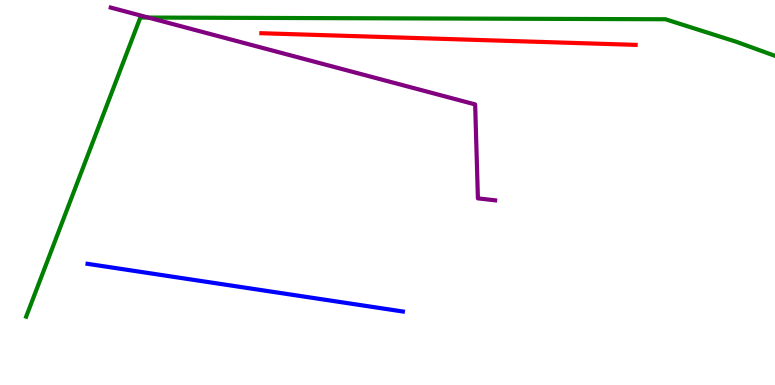[{'lines': ['blue', 'red'], 'intersections': []}, {'lines': ['green', 'red'], 'intersections': []}, {'lines': ['purple', 'red'], 'intersections': []}, {'lines': ['blue', 'green'], 'intersections': []}, {'lines': ['blue', 'purple'], 'intersections': []}, {'lines': ['green', 'purple'], 'intersections': [{'x': 1.91, 'y': 9.54}]}]